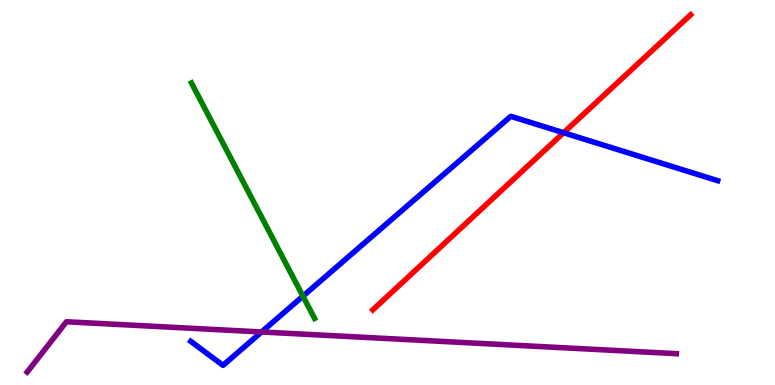[{'lines': ['blue', 'red'], 'intersections': [{'x': 7.27, 'y': 6.55}]}, {'lines': ['green', 'red'], 'intersections': []}, {'lines': ['purple', 'red'], 'intersections': []}, {'lines': ['blue', 'green'], 'intersections': [{'x': 3.91, 'y': 2.31}]}, {'lines': ['blue', 'purple'], 'intersections': [{'x': 3.38, 'y': 1.38}]}, {'lines': ['green', 'purple'], 'intersections': []}]